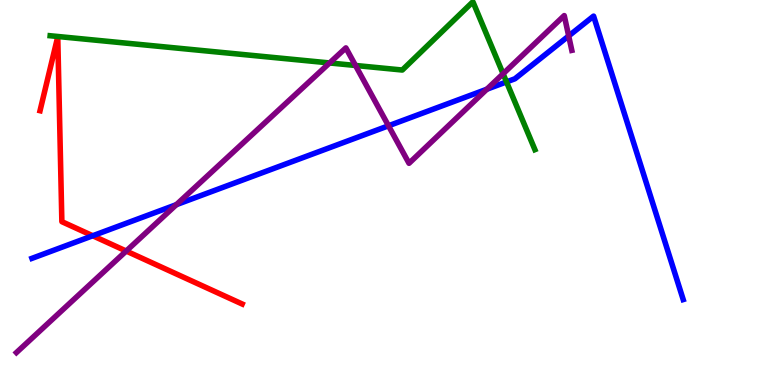[{'lines': ['blue', 'red'], 'intersections': [{'x': 1.2, 'y': 3.88}]}, {'lines': ['green', 'red'], 'intersections': []}, {'lines': ['purple', 'red'], 'intersections': [{'x': 1.63, 'y': 3.48}]}, {'lines': ['blue', 'green'], 'intersections': [{'x': 6.54, 'y': 7.87}]}, {'lines': ['blue', 'purple'], 'intersections': [{'x': 2.28, 'y': 4.68}, {'x': 5.01, 'y': 6.73}, {'x': 6.28, 'y': 7.68}, {'x': 7.34, 'y': 9.07}]}, {'lines': ['green', 'purple'], 'intersections': [{'x': 4.25, 'y': 8.36}, {'x': 4.59, 'y': 8.3}, {'x': 6.49, 'y': 8.08}]}]